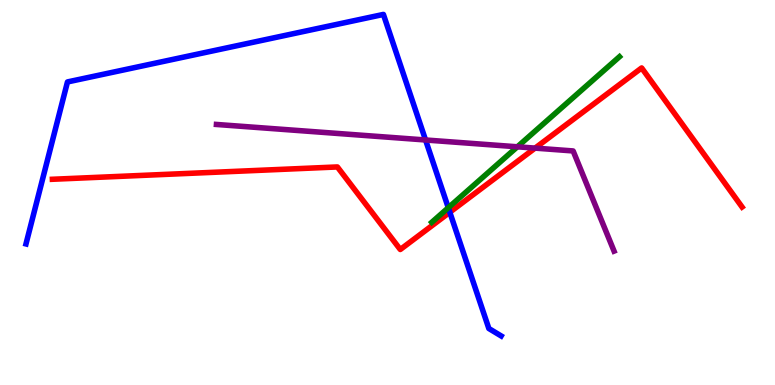[{'lines': ['blue', 'red'], 'intersections': [{'x': 5.8, 'y': 4.49}]}, {'lines': ['green', 'red'], 'intersections': []}, {'lines': ['purple', 'red'], 'intersections': [{'x': 6.9, 'y': 6.15}]}, {'lines': ['blue', 'green'], 'intersections': [{'x': 5.78, 'y': 4.6}]}, {'lines': ['blue', 'purple'], 'intersections': [{'x': 5.49, 'y': 6.36}]}, {'lines': ['green', 'purple'], 'intersections': [{'x': 6.68, 'y': 6.19}]}]